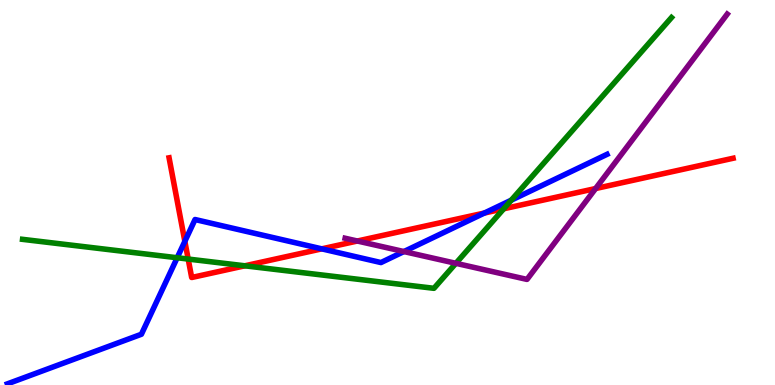[{'lines': ['blue', 'red'], 'intersections': [{'x': 2.39, 'y': 3.73}, {'x': 4.15, 'y': 3.54}, {'x': 6.25, 'y': 4.47}]}, {'lines': ['green', 'red'], 'intersections': [{'x': 2.43, 'y': 3.27}, {'x': 3.16, 'y': 3.1}, {'x': 6.5, 'y': 4.58}]}, {'lines': ['purple', 'red'], 'intersections': [{'x': 4.61, 'y': 3.74}, {'x': 7.69, 'y': 5.1}]}, {'lines': ['blue', 'green'], 'intersections': [{'x': 2.29, 'y': 3.31}, {'x': 6.6, 'y': 4.8}]}, {'lines': ['blue', 'purple'], 'intersections': [{'x': 5.21, 'y': 3.47}]}, {'lines': ['green', 'purple'], 'intersections': [{'x': 5.88, 'y': 3.16}]}]